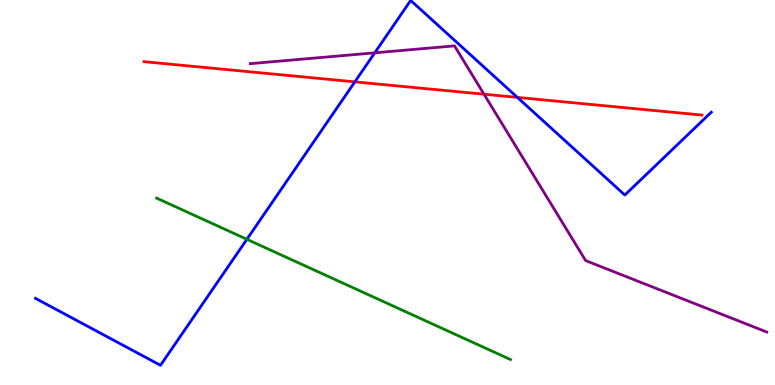[{'lines': ['blue', 'red'], 'intersections': [{'x': 4.58, 'y': 7.87}, {'x': 6.68, 'y': 7.47}]}, {'lines': ['green', 'red'], 'intersections': []}, {'lines': ['purple', 'red'], 'intersections': [{'x': 6.25, 'y': 7.55}]}, {'lines': ['blue', 'green'], 'intersections': [{'x': 3.19, 'y': 3.78}]}, {'lines': ['blue', 'purple'], 'intersections': [{'x': 4.84, 'y': 8.63}]}, {'lines': ['green', 'purple'], 'intersections': []}]